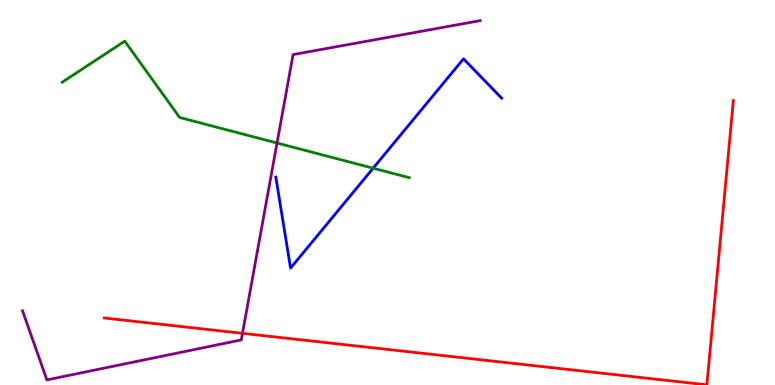[{'lines': ['blue', 'red'], 'intersections': []}, {'lines': ['green', 'red'], 'intersections': []}, {'lines': ['purple', 'red'], 'intersections': [{'x': 3.13, 'y': 1.34}]}, {'lines': ['blue', 'green'], 'intersections': [{'x': 4.81, 'y': 5.63}]}, {'lines': ['blue', 'purple'], 'intersections': []}, {'lines': ['green', 'purple'], 'intersections': [{'x': 3.57, 'y': 6.29}]}]